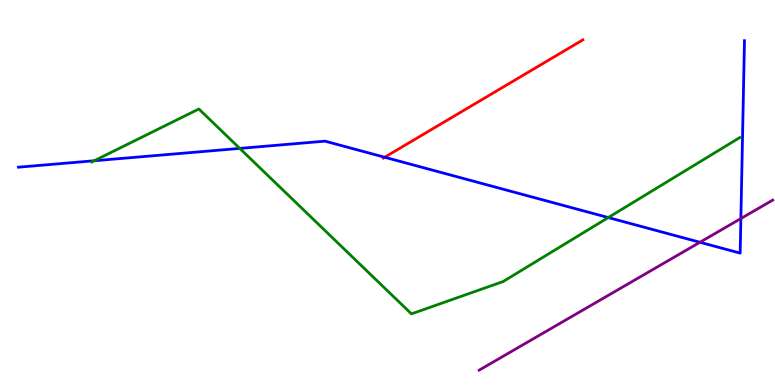[{'lines': ['blue', 'red'], 'intersections': [{'x': 4.96, 'y': 5.92}]}, {'lines': ['green', 'red'], 'intersections': []}, {'lines': ['purple', 'red'], 'intersections': []}, {'lines': ['blue', 'green'], 'intersections': [{'x': 1.22, 'y': 5.82}, {'x': 3.09, 'y': 6.15}, {'x': 7.85, 'y': 4.35}]}, {'lines': ['blue', 'purple'], 'intersections': [{'x': 9.03, 'y': 3.71}, {'x': 9.56, 'y': 4.32}]}, {'lines': ['green', 'purple'], 'intersections': []}]